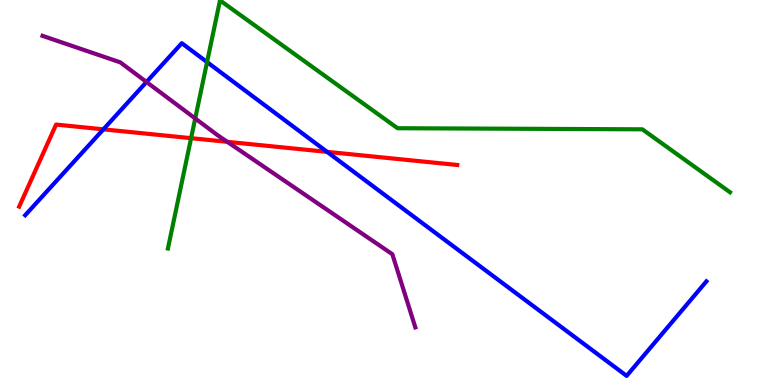[{'lines': ['blue', 'red'], 'intersections': [{'x': 1.33, 'y': 6.64}, {'x': 4.22, 'y': 6.06}]}, {'lines': ['green', 'red'], 'intersections': [{'x': 2.47, 'y': 6.41}]}, {'lines': ['purple', 'red'], 'intersections': [{'x': 2.93, 'y': 6.32}]}, {'lines': ['blue', 'green'], 'intersections': [{'x': 2.67, 'y': 8.39}]}, {'lines': ['blue', 'purple'], 'intersections': [{'x': 1.89, 'y': 7.87}]}, {'lines': ['green', 'purple'], 'intersections': [{'x': 2.52, 'y': 6.92}]}]